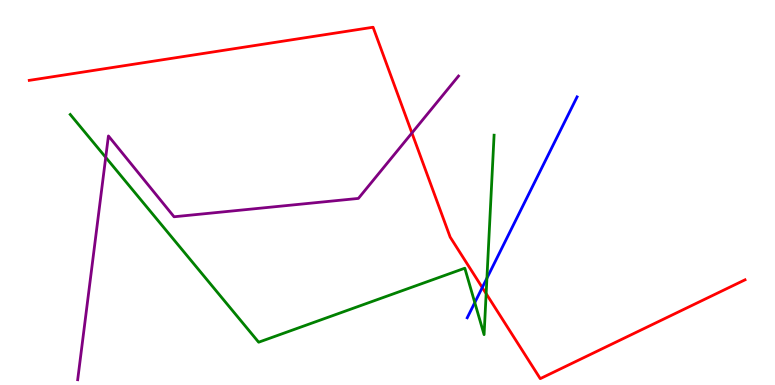[{'lines': ['blue', 'red'], 'intersections': [{'x': 6.22, 'y': 2.53}]}, {'lines': ['green', 'red'], 'intersections': [{'x': 6.27, 'y': 2.37}]}, {'lines': ['purple', 'red'], 'intersections': [{'x': 5.32, 'y': 6.55}]}, {'lines': ['blue', 'green'], 'intersections': [{'x': 6.13, 'y': 2.14}, {'x': 6.28, 'y': 2.77}]}, {'lines': ['blue', 'purple'], 'intersections': []}, {'lines': ['green', 'purple'], 'intersections': [{'x': 1.36, 'y': 5.91}]}]